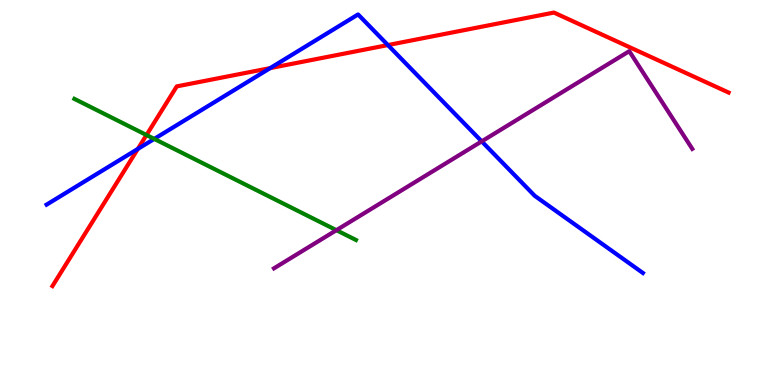[{'lines': ['blue', 'red'], 'intersections': [{'x': 1.78, 'y': 6.13}, {'x': 3.49, 'y': 8.23}, {'x': 5.01, 'y': 8.83}]}, {'lines': ['green', 'red'], 'intersections': [{'x': 1.89, 'y': 6.49}]}, {'lines': ['purple', 'red'], 'intersections': []}, {'lines': ['blue', 'green'], 'intersections': [{'x': 1.99, 'y': 6.39}]}, {'lines': ['blue', 'purple'], 'intersections': [{'x': 6.22, 'y': 6.33}]}, {'lines': ['green', 'purple'], 'intersections': [{'x': 4.34, 'y': 4.02}]}]